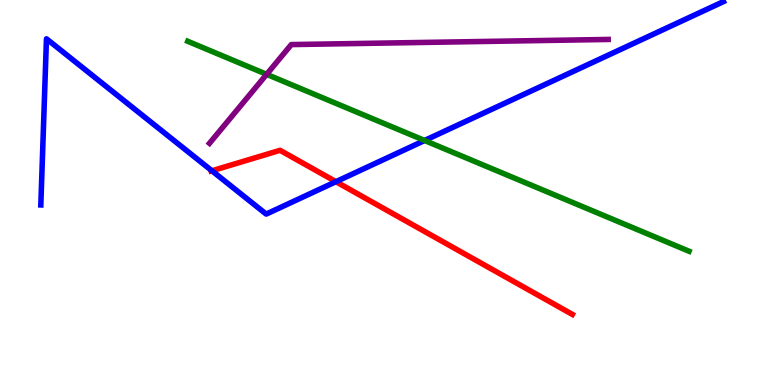[{'lines': ['blue', 'red'], 'intersections': [{'x': 2.73, 'y': 5.56}, {'x': 4.33, 'y': 5.28}]}, {'lines': ['green', 'red'], 'intersections': []}, {'lines': ['purple', 'red'], 'intersections': []}, {'lines': ['blue', 'green'], 'intersections': [{'x': 5.48, 'y': 6.35}]}, {'lines': ['blue', 'purple'], 'intersections': []}, {'lines': ['green', 'purple'], 'intersections': [{'x': 3.44, 'y': 8.07}]}]